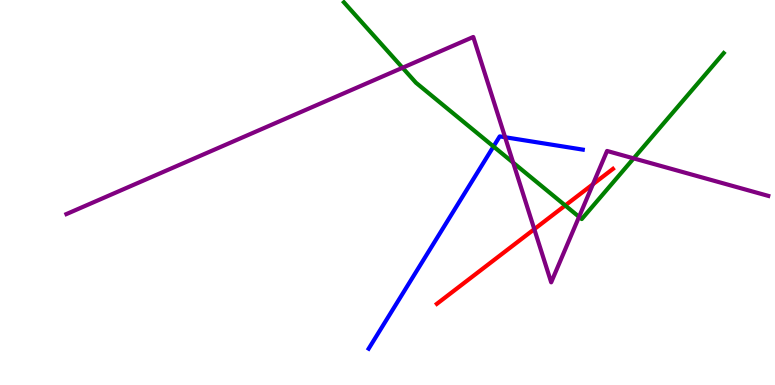[{'lines': ['blue', 'red'], 'intersections': []}, {'lines': ['green', 'red'], 'intersections': [{'x': 7.29, 'y': 4.66}]}, {'lines': ['purple', 'red'], 'intersections': [{'x': 6.89, 'y': 4.05}, {'x': 7.65, 'y': 5.21}]}, {'lines': ['blue', 'green'], 'intersections': [{'x': 6.37, 'y': 6.2}]}, {'lines': ['blue', 'purple'], 'intersections': [{'x': 6.52, 'y': 6.44}]}, {'lines': ['green', 'purple'], 'intersections': [{'x': 5.19, 'y': 8.24}, {'x': 6.62, 'y': 5.77}, {'x': 7.47, 'y': 4.37}, {'x': 8.18, 'y': 5.89}]}]